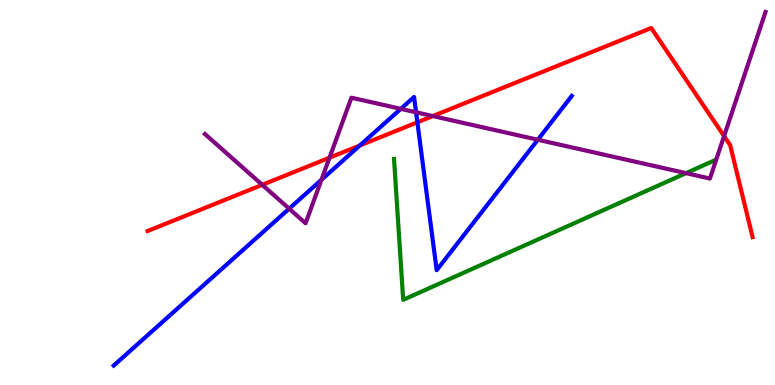[{'lines': ['blue', 'red'], 'intersections': [{'x': 4.64, 'y': 6.22}, {'x': 5.39, 'y': 6.82}]}, {'lines': ['green', 'red'], 'intersections': []}, {'lines': ['purple', 'red'], 'intersections': [{'x': 3.38, 'y': 5.2}, {'x': 4.25, 'y': 5.9}, {'x': 5.58, 'y': 6.99}, {'x': 9.34, 'y': 6.47}]}, {'lines': ['blue', 'green'], 'intersections': []}, {'lines': ['blue', 'purple'], 'intersections': [{'x': 3.73, 'y': 4.58}, {'x': 4.15, 'y': 5.33}, {'x': 5.17, 'y': 7.17}, {'x': 5.37, 'y': 7.08}, {'x': 6.94, 'y': 6.37}]}, {'lines': ['green', 'purple'], 'intersections': [{'x': 8.85, 'y': 5.5}]}]